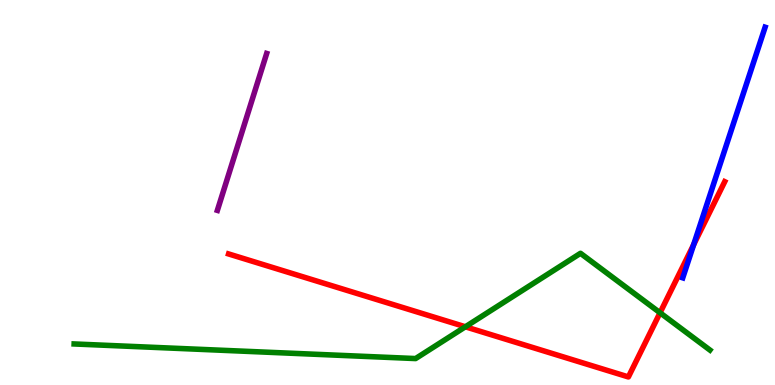[{'lines': ['blue', 'red'], 'intersections': [{'x': 8.95, 'y': 3.65}]}, {'lines': ['green', 'red'], 'intersections': [{'x': 6.0, 'y': 1.51}, {'x': 8.52, 'y': 1.88}]}, {'lines': ['purple', 'red'], 'intersections': []}, {'lines': ['blue', 'green'], 'intersections': []}, {'lines': ['blue', 'purple'], 'intersections': []}, {'lines': ['green', 'purple'], 'intersections': []}]